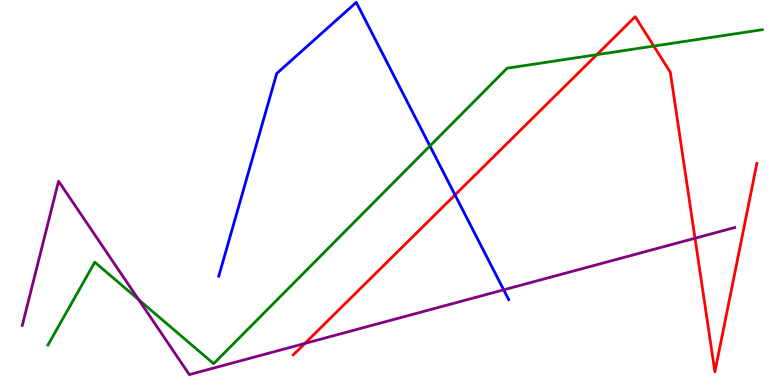[{'lines': ['blue', 'red'], 'intersections': [{'x': 5.87, 'y': 4.94}]}, {'lines': ['green', 'red'], 'intersections': [{'x': 7.7, 'y': 8.58}, {'x': 8.44, 'y': 8.8}]}, {'lines': ['purple', 'red'], 'intersections': [{'x': 3.93, 'y': 1.08}, {'x': 8.97, 'y': 3.81}]}, {'lines': ['blue', 'green'], 'intersections': [{'x': 5.55, 'y': 6.21}]}, {'lines': ['blue', 'purple'], 'intersections': [{'x': 6.5, 'y': 2.47}]}, {'lines': ['green', 'purple'], 'intersections': [{'x': 1.79, 'y': 2.22}]}]